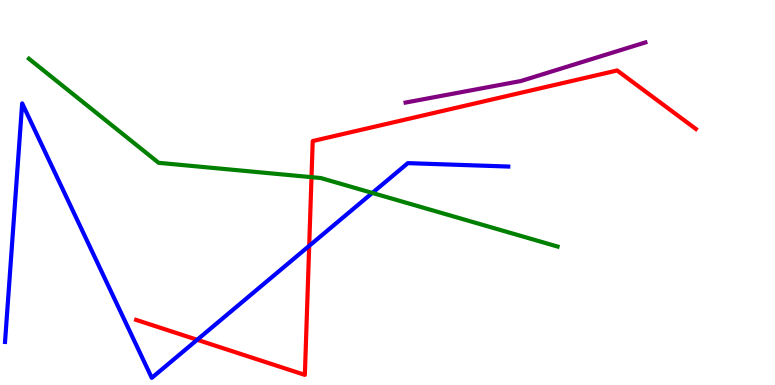[{'lines': ['blue', 'red'], 'intersections': [{'x': 2.54, 'y': 1.17}, {'x': 3.99, 'y': 3.61}]}, {'lines': ['green', 'red'], 'intersections': [{'x': 4.02, 'y': 5.4}]}, {'lines': ['purple', 'red'], 'intersections': []}, {'lines': ['blue', 'green'], 'intersections': [{'x': 4.8, 'y': 4.99}]}, {'lines': ['blue', 'purple'], 'intersections': []}, {'lines': ['green', 'purple'], 'intersections': []}]